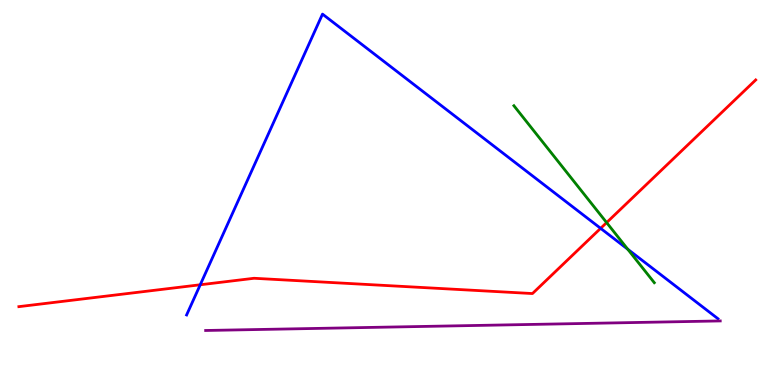[{'lines': ['blue', 'red'], 'intersections': [{'x': 2.58, 'y': 2.6}, {'x': 7.75, 'y': 4.07}]}, {'lines': ['green', 'red'], 'intersections': [{'x': 7.83, 'y': 4.22}]}, {'lines': ['purple', 'red'], 'intersections': []}, {'lines': ['blue', 'green'], 'intersections': [{'x': 8.1, 'y': 3.53}]}, {'lines': ['blue', 'purple'], 'intersections': []}, {'lines': ['green', 'purple'], 'intersections': []}]